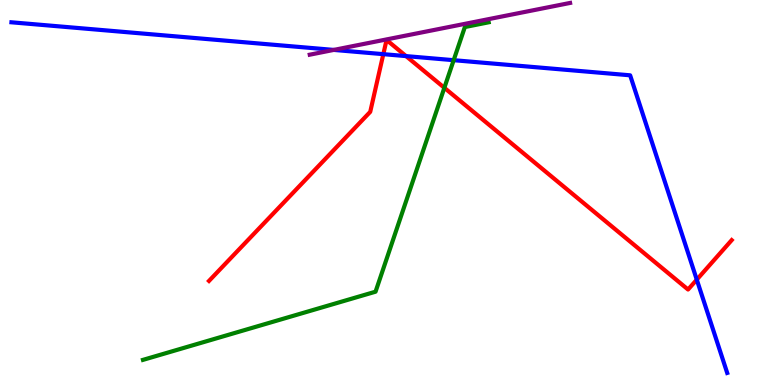[{'lines': ['blue', 'red'], 'intersections': [{'x': 4.95, 'y': 8.59}, {'x': 5.24, 'y': 8.54}, {'x': 8.99, 'y': 2.74}]}, {'lines': ['green', 'red'], 'intersections': [{'x': 5.73, 'y': 7.72}]}, {'lines': ['purple', 'red'], 'intersections': []}, {'lines': ['blue', 'green'], 'intersections': [{'x': 5.85, 'y': 8.44}]}, {'lines': ['blue', 'purple'], 'intersections': [{'x': 4.31, 'y': 8.7}]}, {'lines': ['green', 'purple'], 'intersections': []}]